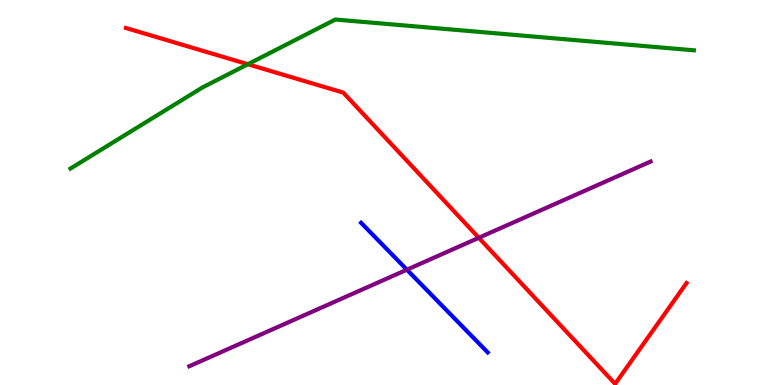[{'lines': ['blue', 'red'], 'intersections': []}, {'lines': ['green', 'red'], 'intersections': [{'x': 3.2, 'y': 8.33}]}, {'lines': ['purple', 'red'], 'intersections': [{'x': 6.18, 'y': 3.82}]}, {'lines': ['blue', 'green'], 'intersections': []}, {'lines': ['blue', 'purple'], 'intersections': [{'x': 5.25, 'y': 2.99}]}, {'lines': ['green', 'purple'], 'intersections': []}]